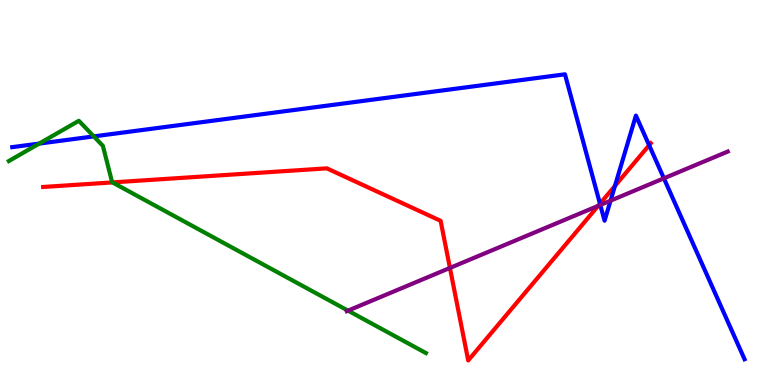[{'lines': ['blue', 'red'], 'intersections': [{'x': 7.74, 'y': 4.71}, {'x': 7.93, 'y': 5.17}, {'x': 8.38, 'y': 6.23}]}, {'lines': ['green', 'red'], 'intersections': [{'x': 1.45, 'y': 5.26}]}, {'lines': ['purple', 'red'], 'intersections': [{'x': 5.81, 'y': 3.04}, {'x': 7.72, 'y': 4.65}]}, {'lines': ['blue', 'green'], 'intersections': [{'x': 0.506, 'y': 6.27}, {'x': 1.21, 'y': 6.46}]}, {'lines': ['blue', 'purple'], 'intersections': [{'x': 7.75, 'y': 4.68}, {'x': 7.88, 'y': 4.79}, {'x': 8.57, 'y': 5.37}]}, {'lines': ['green', 'purple'], 'intersections': [{'x': 4.49, 'y': 1.93}]}]